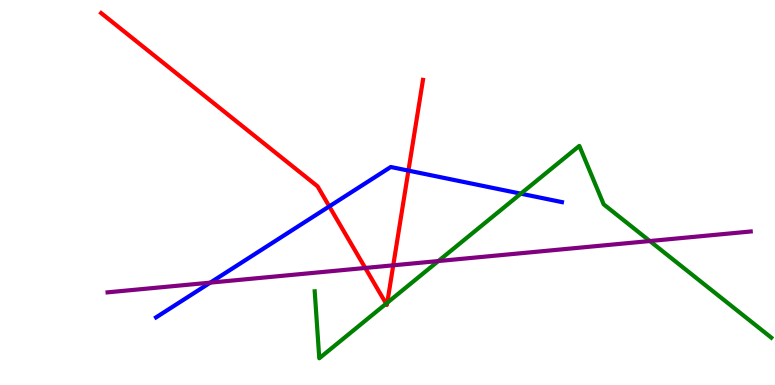[{'lines': ['blue', 'red'], 'intersections': [{'x': 4.25, 'y': 4.64}, {'x': 5.27, 'y': 5.57}]}, {'lines': ['green', 'red'], 'intersections': [{'x': 4.98, 'y': 2.11}, {'x': 5.0, 'y': 2.14}]}, {'lines': ['purple', 'red'], 'intersections': [{'x': 4.71, 'y': 3.04}, {'x': 5.07, 'y': 3.11}]}, {'lines': ['blue', 'green'], 'intersections': [{'x': 6.72, 'y': 4.97}]}, {'lines': ['blue', 'purple'], 'intersections': [{'x': 2.71, 'y': 2.66}]}, {'lines': ['green', 'purple'], 'intersections': [{'x': 5.66, 'y': 3.22}, {'x': 8.38, 'y': 3.74}]}]